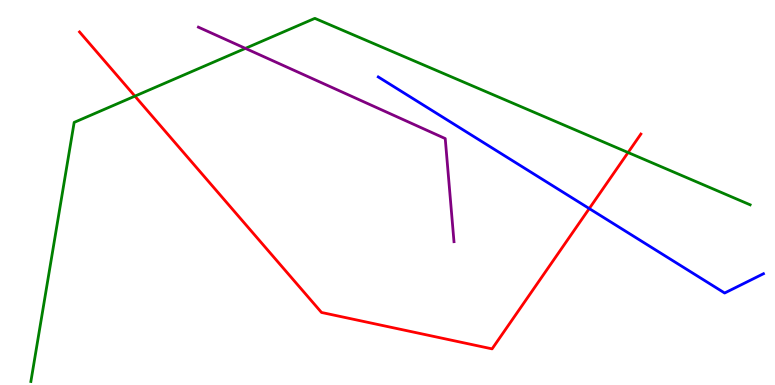[{'lines': ['blue', 'red'], 'intersections': [{'x': 7.6, 'y': 4.58}]}, {'lines': ['green', 'red'], 'intersections': [{'x': 1.74, 'y': 7.5}, {'x': 8.1, 'y': 6.04}]}, {'lines': ['purple', 'red'], 'intersections': []}, {'lines': ['blue', 'green'], 'intersections': []}, {'lines': ['blue', 'purple'], 'intersections': []}, {'lines': ['green', 'purple'], 'intersections': [{'x': 3.17, 'y': 8.74}]}]